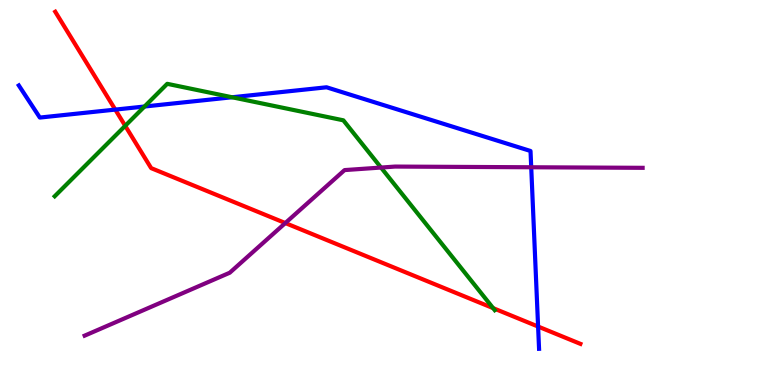[{'lines': ['blue', 'red'], 'intersections': [{'x': 1.49, 'y': 7.15}, {'x': 6.94, 'y': 1.52}]}, {'lines': ['green', 'red'], 'intersections': [{'x': 1.62, 'y': 6.73}, {'x': 6.36, 'y': 2.0}]}, {'lines': ['purple', 'red'], 'intersections': [{'x': 3.68, 'y': 4.21}]}, {'lines': ['blue', 'green'], 'intersections': [{'x': 1.86, 'y': 7.23}, {'x': 2.99, 'y': 7.47}]}, {'lines': ['blue', 'purple'], 'intersections': [{'x': 6.85, 'y': 5.66}]}, {'lines': ['green', 'purple'], 'intersections': [{'x': 4.92, 'y': 5.65}]}]